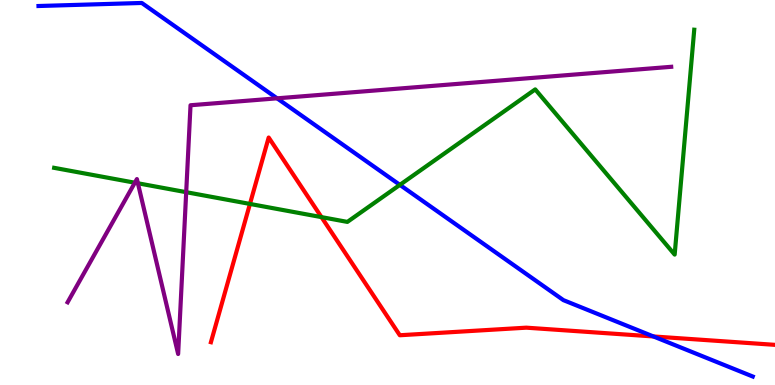[{'lines': ['blue', 'red'], 'intersections': [{'x': 8.43, 'y': 1.26}]}, {'lines': ['green', 'red'], 'intersections': [{'x': 3.23, 'y': 4.7}, {'x': 4.15, 'y': 4.36}]}, {'lines': ['purple', 'red'], 'intersections': []}, {'lines': ['blue', 'green'], 'intersections': [{'x': 5.16, 'y': 5.2}]}, {'lines': ['blue', 'purple'], 'intersections': [{'x': 3.58, 'y': 7.45}]}, {'lines': ['green', 'purple'], 'intersections': [{'x': 1.74, 'y': 5.25}, {'x': 1.78, 'y': 5.24}, {'x': 2.4, 'y': 5.01}]}]